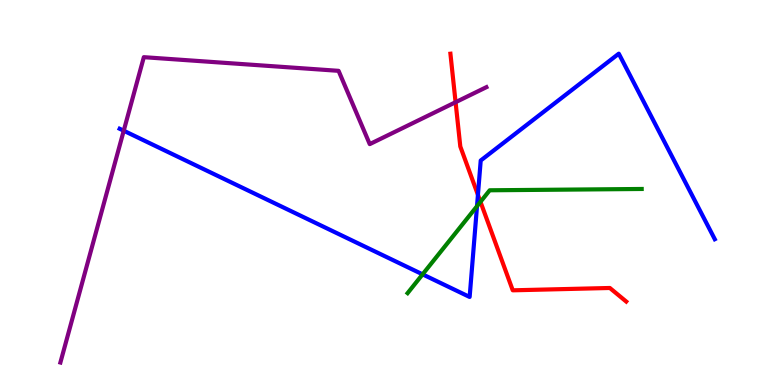[{'lines': ['blue', 'red'], 'intersections': [{'x': 6.17, 'y': 4.94}]}, {'lines': ['green', 'red'], 'intersections': [{'x': 6.2, 'y': 4.76}]}, {'lines': ['purple', 'red'], 'intersections': [{'x': 5.88, 'y': 7.35}]}, {'lines': ['blue', 'green'], 'intersections': [{'x': 5.45, 'y': 2.87}, {'x': 6.16, 'y': 4.64}]}, {'lines': ['blue', 'purple'], 'intersections': [{'x': 1.6, 'y': 6.6}]}, {'lines': ['green', 'purple'], 'intersections': []}]